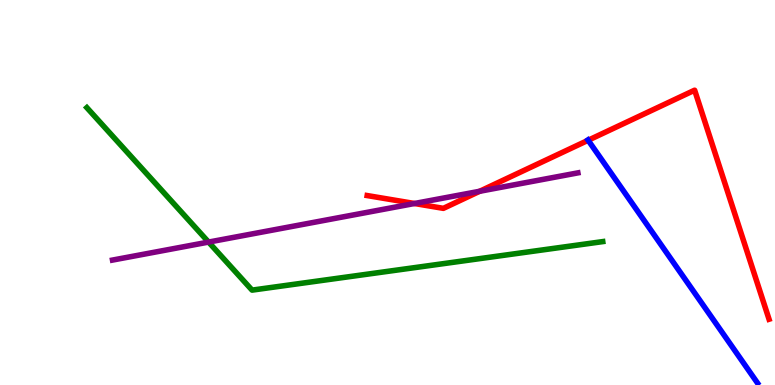[{'lines': ['blue', 'red'], 'intersections': [{'x': 7.59, 'y': 6.36}]}, {'lines': ['green', 'red'], 'intersections': []}, {'lines': ['purple', 'red'], 'intersections': [{'x': 5.35, 'y': 4.71}, {'x': 6.19, 'y': 5.03}]}, {'lines': ['blue', 'green'], 'intersections': []}, {'lines': ['blue', 'purple'], 'intersections': []}, {'lines': ['green', 'purple'], 'intersections': [{'x': 2.69, 'y': 3.71}]}]